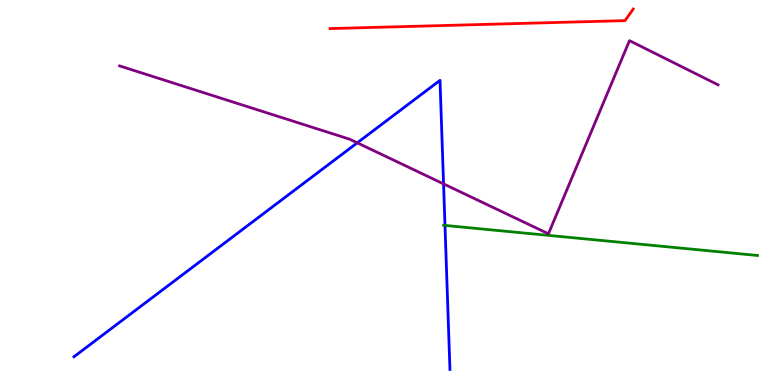[{'lines': ['blue', 'red'], 'intersections': []}, {'lines': ['green', 'red'], 'intersections': []}, {'lines': ['purple', 'red'], 'intersections': []}, {'lines': ['blue', 'green'], 'intersections': [{'x': 5.74, 'y': 4.14}]}, {'lines': ['blue', 'purple'], 'intersections': [{'x': 4.61, 'y': 6.29}, {'x': 5.72, 'y': 5.22}]}, {'lines': ['green', 'purple'], 'intersections': []}]